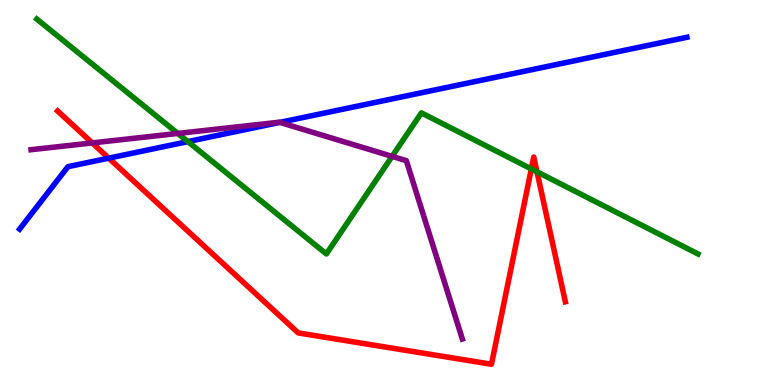[{'lines': ['blue', 'red'], 'intersections': [{'x': 1.4, 'y': 5.89}]}, {'lines': ['green', 'red'], 'intersections': [{'x': 6.86, 'y': 5.61}, {'x': 6.93, 'y': 5.54}]}, {'lines': ['purple', 'red'], 'intersections': [{'x': 1.19, 'y': 6.29}]}, {'lines': ['blue', 'green'], 'intersections': [{'x': 2.42, 'y': 6.32}]}, {'lines': ['blue', 'purple'], 'intersections': [{'x': 3.61, 'y': 6.82}]}, {'lines': ['green', 'purple'], 'intersections': [{'x': 2.29, 'y': 6.53}, {'x': 5.06, 'y': 5.94}]}]